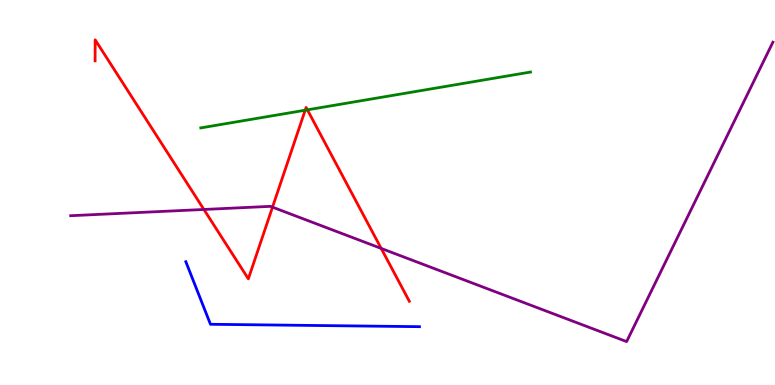[{'lines': ['blue', 'red'], 'intersections': []}, {'lines': ['green', 'red'], 'intersections': [{'x': 3.94, 'y': 7.14}, {'x': 3.97, 'y': 7.15}]}, {'lines': ['purple', 'red'], 'intersections': [{'x': 2.63, 'y': 4.56}, {'x': 3.52, 'y': 4.62}, {'x': 4.92, 'y': 3.55}]}, {'lines': ['blue', 'green'], 'intersections': []}, {'lines': ['blue', 'purple'], 'intersections': []}, {'lines': ['green', 'purple'], 'intersections': []}]